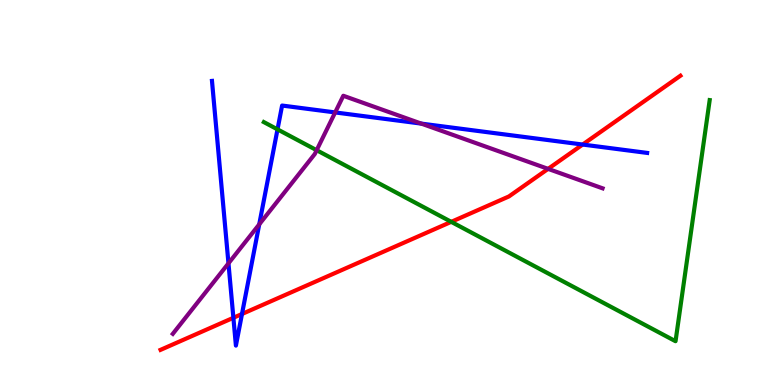[{'lines': ['blue', 'red'], 'intersections': [{'x': 3.01, 'y': 1.75}, {'x': 3.12, 'y': 1.84}, {'x': 7.52, 'y': 6.25}]}, {'lines': ['green', 'red'], 'intersections': [{'x': 5.82, 'y': 4.24}]}, {'lines': ['purple', 'red'], 'intersections': [{'x': 7.07, 'y': 5.61}]}, {'lines': ['blue', 'green'], 'intersections': [{'x': 3.58, 'y': 6.64}]}, {'lines': ['blue', 'purple'], 'intersections': [{'x': 2.95, 'y': 3.16}, {'x': 3.34, 'y': 4.17}, {'x': 4.32, 'y': 7.08}, {'x': 5.44, 'y': 6.79}]}, {'lines': ['green', 'purple'], 'intersections': [{'x': 4.09, 'y': 6.1}]}]